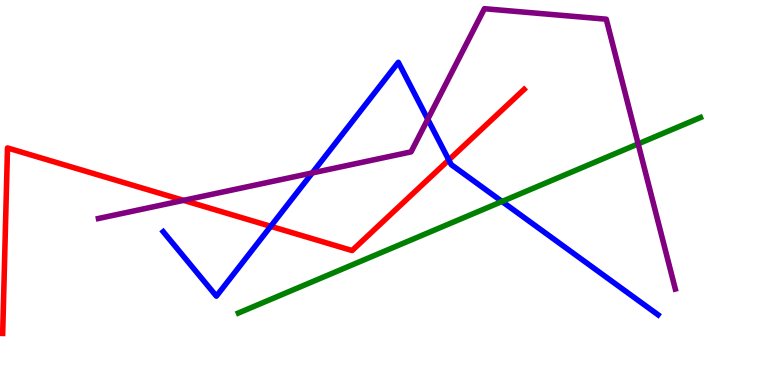[{'lines': ['blue', 'red'], 'intersections': [{'x': 3.49, 'y': 4.12}, {'x': 5.79, 'y': 5.85}]}, {'lines': ['green', 'red'], 'intersections': []}, {'lines': ['purple', 'red'], 'intersections': [{'x': 2.37, 'y': 4.8}]}, {'lines': ['blue', 'green'], 'intersections': [{'x': 6.48, 'y': 4.77}]}, {'lines': ['blue', 'purple'], 'intersections': [{'x': 4.03, 'y': 5.51}, {'x': 5.52, 'y': 6.9}]}, {'lines': ['green', 'purple'], 'intersections': [{'x': 8.23, 'y': 6.26}]}]